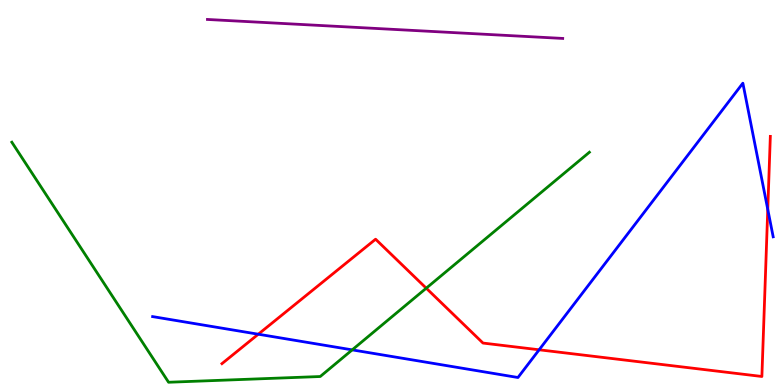[{'lines': ['blue', 'red'], 'intersections': [{'x': 3.33, 'y': 1.32}, {'x': 6.96, 'y': 0.915}, {'x': 9.91, 'y': 4.56}]}, {'lines': ['green', 'red'], 'intersections': [{'x': 5.5, 'y': 2.51}]}, {'lines': ['purple', 'red'], 'intersections': []}, {'lines': ['blue', 'green'], 'intersections': [{'x': 4.54, 'y': 0.912}]}, {'lines': ['blue', 'purple'], 'intersections': []}, {'lines': ['green', 'purple'], 'intersections': []}]